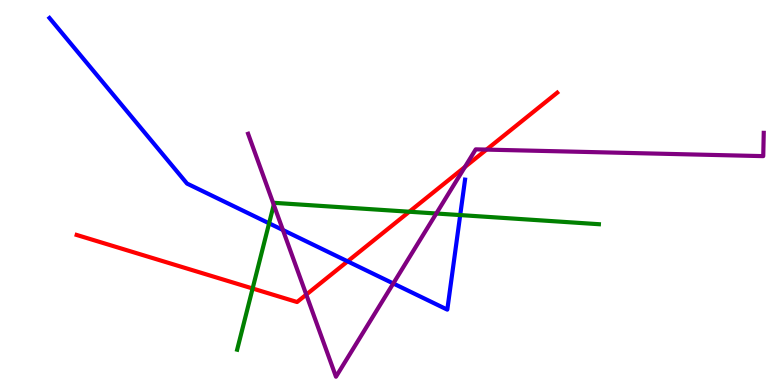[{'lines': ['blue', 'red'], 'intersections': [{'x': 4.49, 'y': 3.21}]}, {'lines': ['green', 'red'], 'intersections': [{'x': 3.26, 'y': 2.51}, {'x': 5.28, 'y': 4.5}]}, {'lines': ['purple', 'red'], 'intersections': [{'x': 3.95, 'y': 2.35}, {'x': 6.0, 'y': 5.66}, {'x': 6.28, 'y': 6.11}]}, {'lines': ['blue', 'green'], 'intersections': [{'x': 3.47, 'y': 4.2}, {'x': 5.94, 'y': 4.41}]}, {'lines': ['blue', 'purple'], 'intersections': [{'x': 3.65, 'y': 4.03}, {'x': 5.07, 'y': 2.64}]}, {'lines': ['green', 'purple'], 'intersections': [{'x': 3.53, 'y': 4.68}, {'x': 5.63, 'y': 4.45}]}]